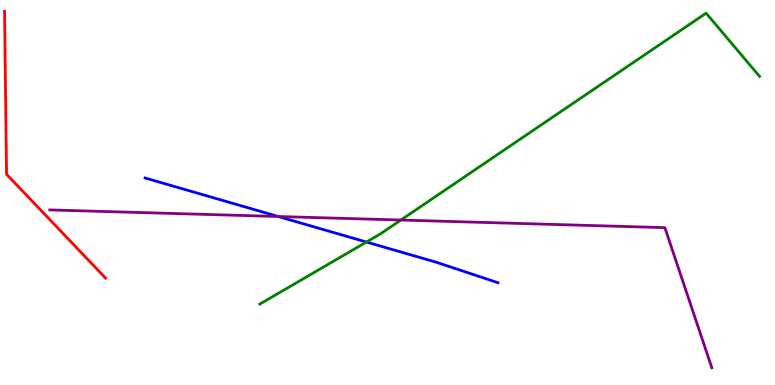[{'lines': ['blue', 'red'], 'intersections': []}, {'lines': ['green', 'red'], 'intersections': []}, {'lines': ['purple', 'red'], 'intersections': []}, {'lines': ['blue', 'green'], 'intersections': [{'x': 4.73, 'y': 3.71}]}, {'lines': ['blue', 'purple'], 'intersections': [{'x': 3.59, 'y': 4.38}]}, {'lines': ['green', 'purple'], 'intersections': [{'x': 5.17, 'y': 4.28}]}]